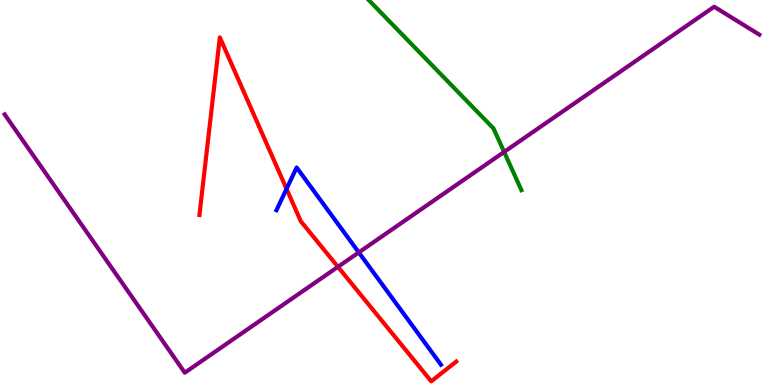[{'lines': ['blue', 'red'], 'intersections': [{'x': 3.7, 'y': 5.09}]}, {'lines': ['green', 'red'], 'intersections': []}, {'lines': ['purple', 'red'], 'intersections': [{'x': 4.36, 'y': 3.07}]}, {'lines': ['blue', 'green'], 'intersections': []}, {'lines': ['blue', 'purple'], 'intersections': [{'x': 4.63, 'y': 3.44}]}, {'lines': ['green', 'purple'], 'intersections': [{'x': 6.5, 'y': 6.05}]}]